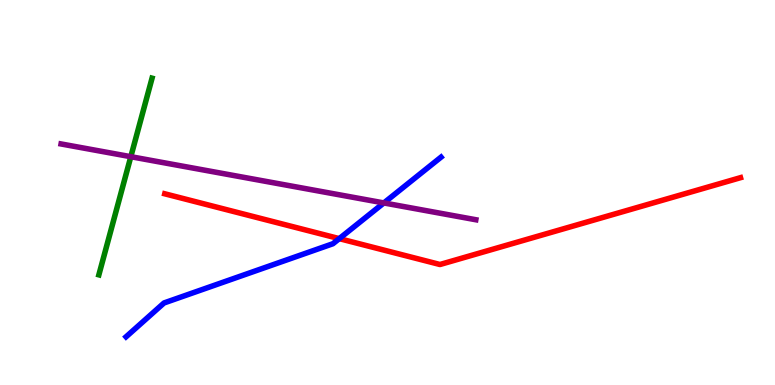[{'lines': ['blue', 'red'], 'intersections': [{'x': 4.38, 'y': 3.8}]}, {'lines': ['green', 'red'], 'intersections': []}, {'lines': ['purple', 'red'], 'intersections': []}, {'lines': ['blue', 'green'], 'intersections': []}, {'lines': ['blue', 'purple'], 'intersections': [{'x': 4.95, 'y': 4.73}]}, {'lines': ['green', 'purple'], 'intersections': [{'x': 1.69, 'y': 5.93}]}]